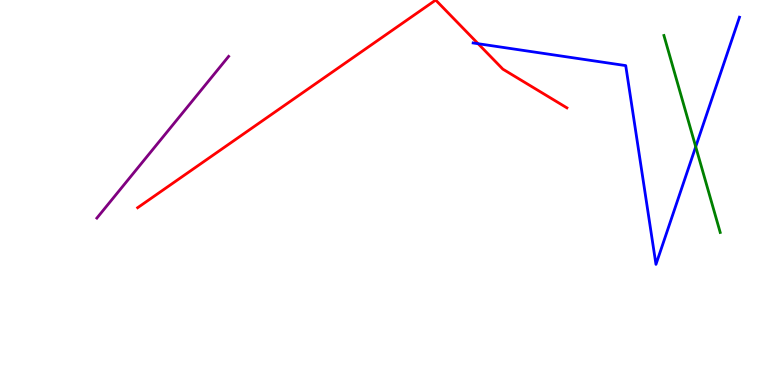[{'lines': ['blue', 'red'], 'intersections': [{'x': 6.17, 'y': 8.86}]}, {'lines': ['green', 'red'], 'intersections': []}, {'lines': ['purple', 'red'], 'intersections': []}, {'lines': ['blue', 'green'], 'intersections': [{'x': 8.98, 'y': 6.19}]}, {'lines': ['blue', 'purple'], 'intersections': []}, {'lines': ['green', 'purple'], 'intersections': []}]